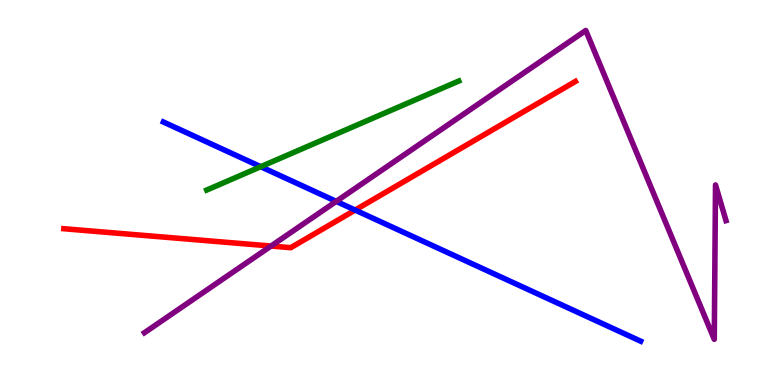[{'lines': ['blue', 'red'], 'intersections': [{'x': 4.58, 'y': 4.54}]}, {'lines': ['green', 'red'], 'intersections': []}, {'lines': ['purple', 'red'], 'intersections': [{'x': 3.5, 'y': 3.61}]}, {'lines': ['blue', 'green'], 'intersections': [{'x': 3.36, 'y': 5.67}]}, {'lines': ['blue', 'purple'], 'intersections': [{'x': 4.34, 'y': 4.77}]}, {'lines': ['green', 'purple'], 'intersections': []}]